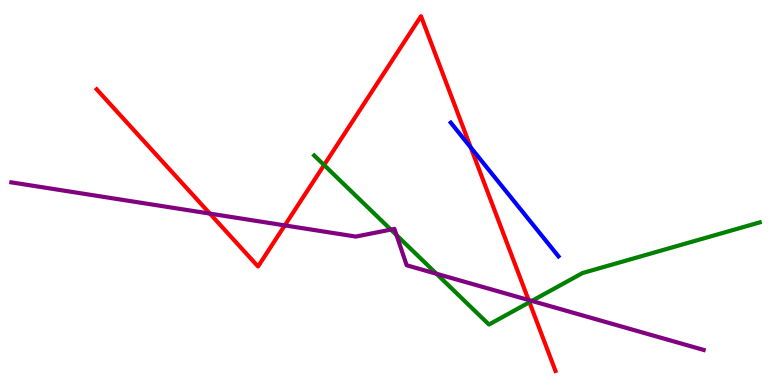[{'lines': ['blue', 'red'], 'intersections': [{'x': 6.07, 'y': 6.17}]}, {'lines': ['green', 'red'], 'intersections': [{'x': 4.18, 'y': 5.71}, {'x': 6.83, 'y': 2.15}]}, {'lines': ['purple', 'red'], 'intersections': [{'x': 2.71, 'y': 4.45}, {'x': 3.67, 'y': 4.15}, {'x': 6.82, 'y': 2.21}]}, {'lines': ['blue', 'green'], 'intersections': []}, {'lines': ['blue', 'purple'], 'intersections': []}, {'lines': ['green', 'purple'], 'intersections': [{'x': 5.04, 'y': 4.04}, {'x': 5.12, 'y': 3.89}, {'x': 5.63, 'y': 2.89}, {'x': 6.86, 'y': 2.18}]}]